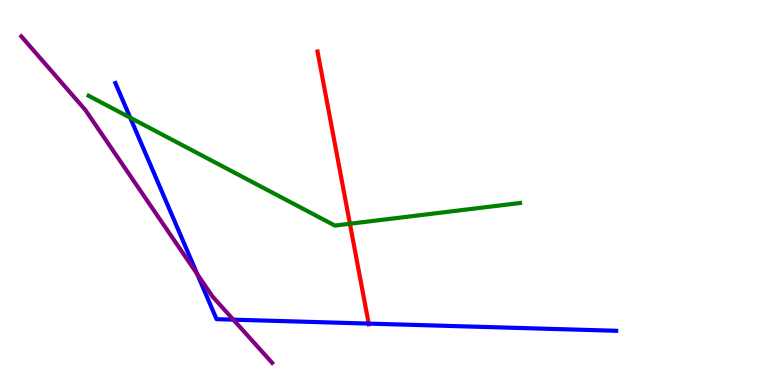[{'lines': ['blue', 'red'], 'intersections': [{'x': 4.76, 'y': 1.59}]}, {'lines': ['green', 'red'], 'intersections': [{'x': 4.51, 'y': 4.19}]}, {'lines': ['purple', 'red'], 'intersections': []}, {'lines': ['blue', 'green'], 'intersections': [{'x': 1.68, 'y': 6.94}]}, {'lines': ['blue', 'purple'], 'intersections': [{'x': 2.54, 'y': 2.88}, {'x': 3.01, 'y': 1.7}]}, {'lines': ['green', 'purple'], 'intersections': []}]